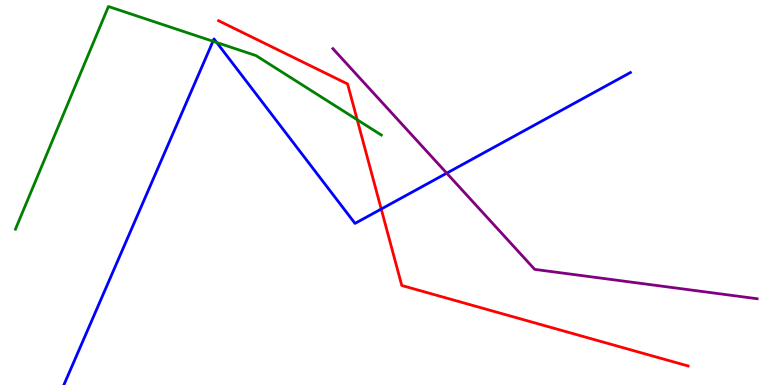[{'lines': ['blue', 'red'], 'intersections': [{'x': 4.92, 'y': 4.57}]}, {'lines': ['green', 'red'], 'intersections': [{'x': 4.61, 'y': 6.89}]}, {'lines': ['purple', 'red'], 'intersections': []}, {'lines': ['blue', 'green'], 'intersections': [{'x': 2.75, 'y': 8.93}, {'x': 2.8, 'y': 8.9}]}, {'lines': ['blue', 'purple'], 'intersections': [{'x': 5.76, 'y': 5.5}]}, {'lines': ['green', 'purple'], 'intersections': []}]